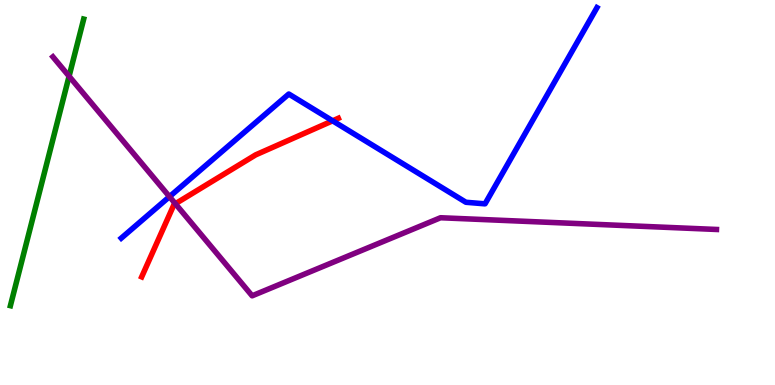[{'lines': ['blue', 'red'], 'intersections': [{'x': 4.29, 'y': 6.86}]}, {'lines': ['green', 'red'], 'intersections': []}, {'lines': ['purple', 'red'], 'intersections': [{'x': 2.26, 'y': 4.71}]}, {'lines': ['blue', 'green'], 'intersections': []}, {'lines': ['blue', 'purple'], 'intersections': [{'x': 2.19, 'y': 4.89}]}, {'lines': ['green', 'purple'], 'intersections': [{'x': 0.891, 'y': 8.02}]}]